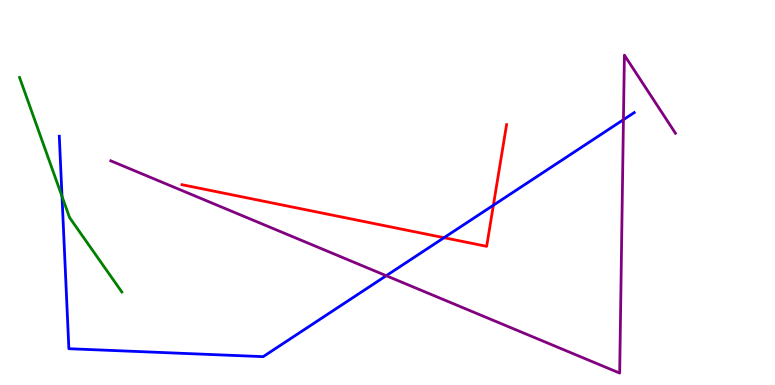[{'lines': ['blue', 'red'], 'intersections': [{'x': 5.73, 'y': 3.83}, {'x': 6.37, 'y': 4.67}]}, {'lines': ['green', 'red'], 'intersections': []}, {'lines': ['purple', 'red'], 'intersections': []}, {'lines': ['blue', 'green'], 'intersections': [{'x': 0.8, 'y': 4.9}]}, {'lines': ['blue', 'purple'], 'intersections': [{'x': 4.98, 'y': 2.84}, {'x': 8.04, 'y': 6.89}]}, {'lines': ['green', 'purple'], 'intersections': []}]